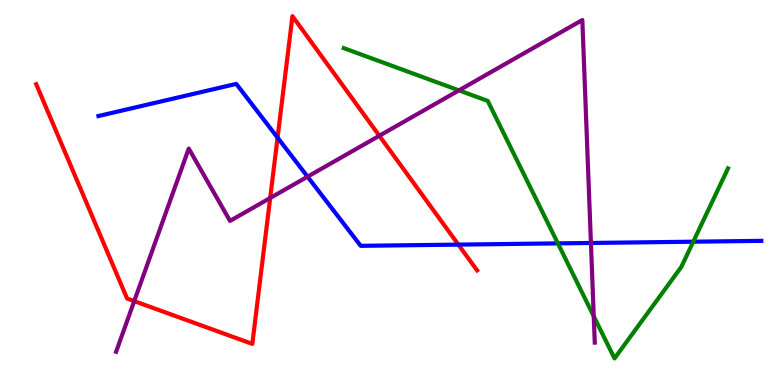[{'lines': ['blue', 'red'], 'intersections': [{'x': 3.58, 'y': 6.42}, {'x': 5.91, 'y': 3.65}]}, {'lines': ['green', 'red'], 'intersections': []}, {'lines': ['purple', 'red'], 'intersections': [{'x': 1.73, 'y': 2.18}, {'x': 3.49, 'y': 4.86}, {'x': 4.89, 'y': 6.47}]}, {'lines': ['blue', 'green'], 'intersections': [{'x': 7.2, 'y': 3.68}, {'x': 8.95, 'y': 3.72}]}, {'lines': ['blue', 'purple'], 'intersections': [{'x': 3.97, 'y': 5.41}, {'x': 7.62, 'y': 3.69}]}, {'lines': ['green', 'purple'], 'intersections': [{'x': 5.92, 'y': 7.65}, {'x': 7.66, 'y': 1.79}]}]